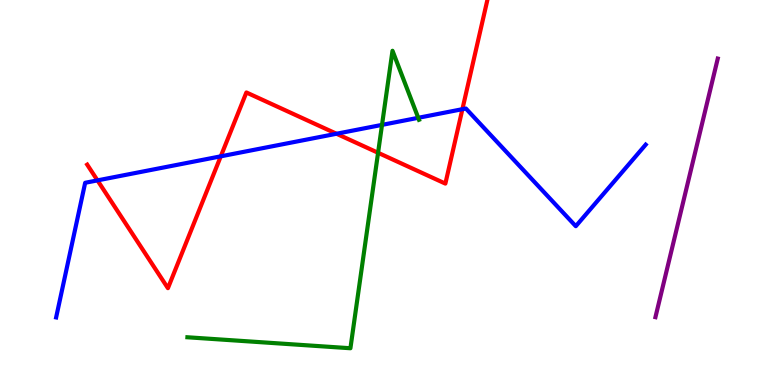[{'lines': ['blue', 'red'], 'intersections': [{'x': 1.26, 'y': 5.31}, {'x': 2.85, 'y': 5.94}, {'x': 4.34, 'y': 6.53}, {'x': 5.97, 'y': 7.16}]}, {'lines': ['green', 'red'], 'intersections': [{'x': 4.88, 'y': 6.03}]}, {'lines': ['purple', 'red'], 'intersections': []}, {'lines': ['blue', 'green'], 'intersections': [{'x': 4.93, 'y': 6.76}, {'x': 5.4, 'y': 6.94}]}, {'lines': ['blue', 'purple'], 'intersections': []}, {'lines': ['green', 'purple'], 'intersections': []}]